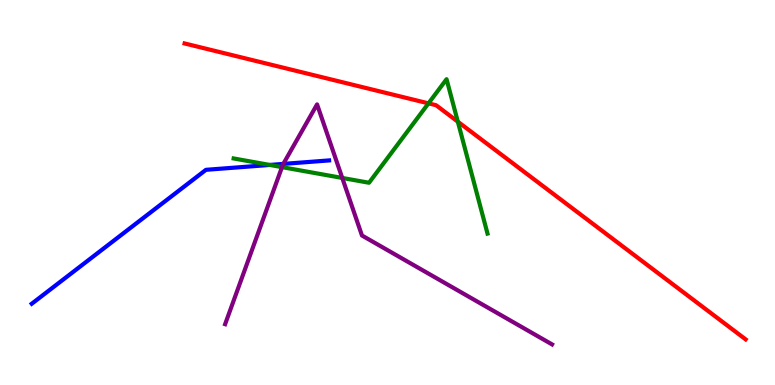[{'lines': ['blue', 'red'], 'intersections': []}, {'lines': ['green', 'red'], 'intersections': [{'x': 5.53, 'y': 7.32}, {'x': 5.91, 'y': 6.84}]}, {'lines': ['purple', 'red'], 'intersections': []}, {'lines': ['blue', 'green'], 'intersections': [{'x': 3.48, 'y': 5.72}]}, {'lines': ['blue', 'purple'], 'intersections': [{'x': 3.66, 'y': 5.74}]}, {'lines': ['green', 'purple'], 'intersections': [{'x': 3.64, 'y': 5.66}, {'x': 4.42, 'y': 5.38}]}]